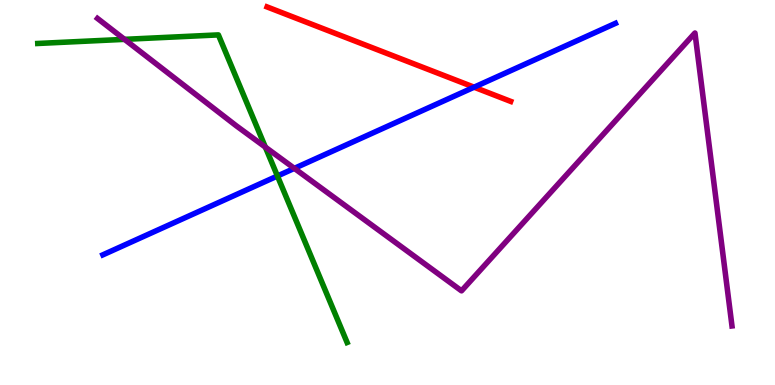[{'lines': ['blue', 'red'], 'intersections': [{'x': 6.12, 'y': 7.74}]}, {'lines': ['green', 'red'], 'intersections': []}, {'lines': ['purple', 'red'], 'intersections': []}, {'lines': ['blue', 'green'], 'intersections': [{'x': 3.58, 'y': 5.43}]}, {'lines': ['blue', 'purple'], 'intersections': [{'x': 3.8, 'y': 5.63}]}, {'lines': ['green', 'purple'], 'intersections': [{'x': 1.61, 'y': 8.98}, {'x': 3.42, 'y': 6.18}]}]